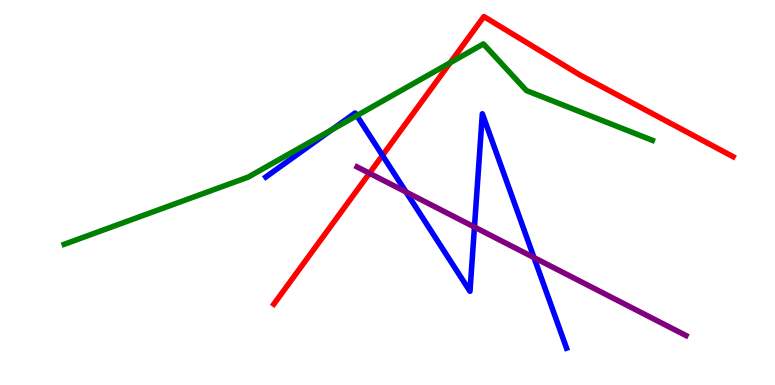[{'lines': ['blue', 'red'], 'intersections': [{'x': 4.94, 'y': 5.96}]}, {'lines': ['green', 'red'], 'intersections': [{'x': 5.81, 'y': 8.37}]}, {'lines': ['purple', 'red'], 'intersections': [{'x': 4.77, 'y': 5.5}]}, {'lines': ['blue', 'green'], 'intersections': [{'x': 4.28, 'y': 6.63}, {'x': 4.6, 'y': 7.0}]}, {'lines': ['blue', 'purple'], 'intersections': [{'x': 5.24, 'y': 5.01}, {'x': 6.12, 'y': 4.1}, {'x': 6.89, 'y': 3.31}]}, {'lines': ['green', 'purple'], 'intersections': []}]